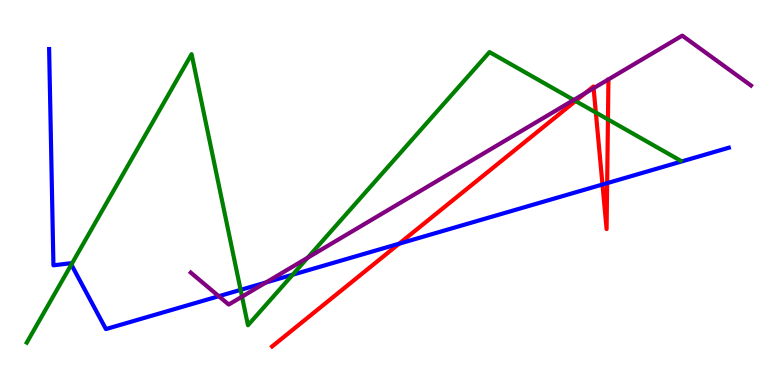[{'lines': ['blue', 'red'], 'intersections': [{'x': 5.15, 'y': 3.67}, {'x': 7.77, 'y': 5.21}, {'x': 7.83, 'y': 5.24}]}, {'lines': ['green', 'red'], 'intersections': [{'x': 7.43, 'y': 7.38}, {'x': 7.69, 'y': 7.08}, {'x': 7.84, 'y': 6.9}]}, {'lines': ['purple', 'red'], 'intersections': [{'x': 7.55, 'y': 7.58}, {'x': 7.66, 'y': 7.71}]}, {'lines': ['blue', 'green'], 'intersections': [{'x': 0.921, 'y': 3.13}, {'x': 3.1, 'y': 2.47}, {'x': 3.78, 'y': 2.86}]}, {'lines': ['blue', 'purple'], 'intersections': [{'x': 2.82, 'y': 2.31}, {'x': 3.43, 'y': 2.66}]}, {'lines': ['green', 'purple'], 'intersections': [{'x': 3.12, 'y': 2.29}, {'x': 3.97, 'y': 3.31}, {'x': 7.4, 'y': 7.4}]}]